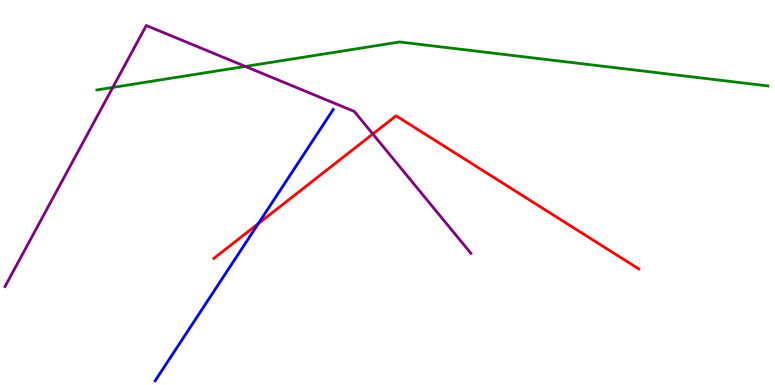[{'lines': ['blue', 'red'], 'intersections': [{'x': 3.33, 'y': 4.19}]}, {'lines': ['green', 'red'], 'intersections': []}, {'lines': ['purple', 'red'], 'intersections': [{'x': 4.81, 'y': 6.52}]}, {'lines': ['blue', 'green'], 'intersections': []}, {'lines': ['blue', 'purple'], 'intersections': []}, {'lines': ['green', 'purple'], 'intersections': [{'x': 1.46, 'y': 7.73}, {'x': 3.17, 'y': 8.27}]}]